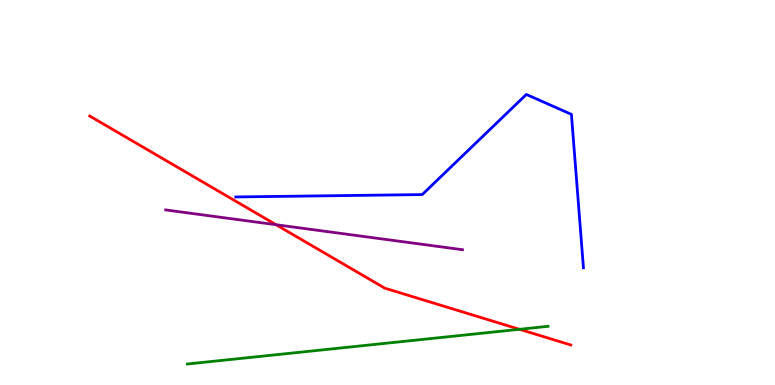[{'lines': ['blue', 'red'], 'intersections': []}, {'lines': ['green', 'red'], 'intersections': [{'x': 6.7, 'y': 1.45}]}, {'lines': ['purple', 'red'], 'intersections': [{'x': 3.56, 'y': 4.16}]}, {'lines': ['blue', 'green'], 'intersections': []}, {'lines': ['blue', 'purple'], 'intersections': []}, {'lines': ['green', 'purple'], 'intersections': []}]